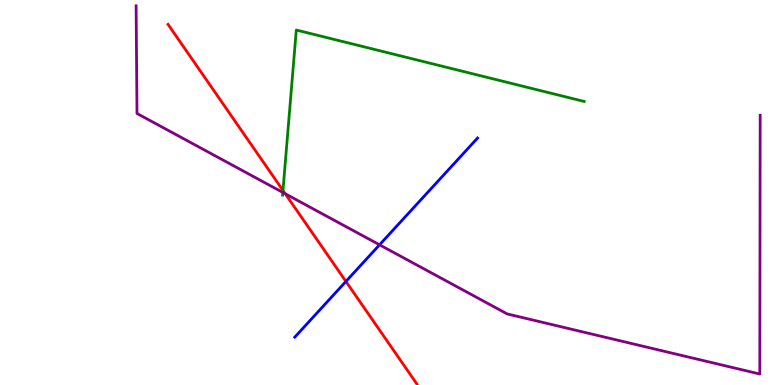[{'lines': ['blue', 'red'], 'intersections': [{'x': 4.46, 'y': 2.69}]}, {'lines': ['green', 'red'], 'intersections': [{'x': 3.65, 'y': 5.05}]}, {'lines': ['purple', 'red'], 'intersections': [{'x': 3.68, 'y': 4.97}]}, {'lines': ['blue', 'green'], 'intersections': []}, {'lines': ['blue', 'purple'], 'intersections': [{'x': 4.9, 'y': 3.64}]}, {'lines': ['green', 'purple'], 'intersections': [{'x': 3.65, 'y': 5.0}]}]